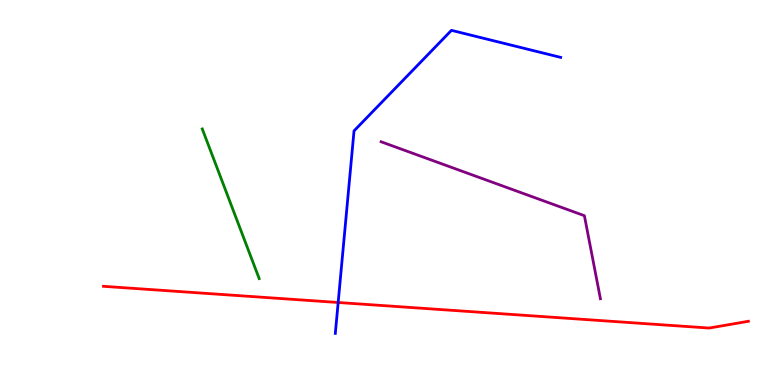[{'lines': ['blue', 'red'], 'intersections': [{'x': 4.36, 'y': 2.14}]}, {'lines': ['green', 'red'], 'intersections': []}, {'lines': ['purple', 'red'], 'intersections': []}, {'lines': ['blue', 'green'], 'intersections': []}, {'lines': ['blue', 'purple'], 'intersections': []}, {'lines': ['green', 'purple'], 'intersections': []}]